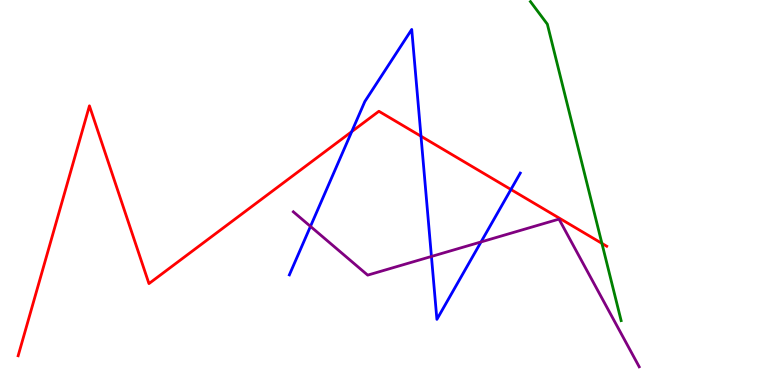[{'lines': ['blue', 'red'], 'intersections': [{'x': 4.54, 'y': 6.58}, {'x': 5.43, 'y': 6.46}, {'x': 6.59, 'y': 5.08}]}, {'lines': ['green', 'red'], 'intersections': [{'x': 7.77, 'y': 3.68}]}, {'lines': ['purple', 'red'], 'intersections': []}, {'lines': ['blue', 'green'], 'intersections': []}, {'lines': ['blue', 'purple'], 'intersections': [{'x': 4.01, 'y': 4.12}, {'x': 5.57, 'y': 3.34}, {'x': 6.21, 'y': 3.72}]}, {'lines': ['green', 'purple'], 'intersections': []}]